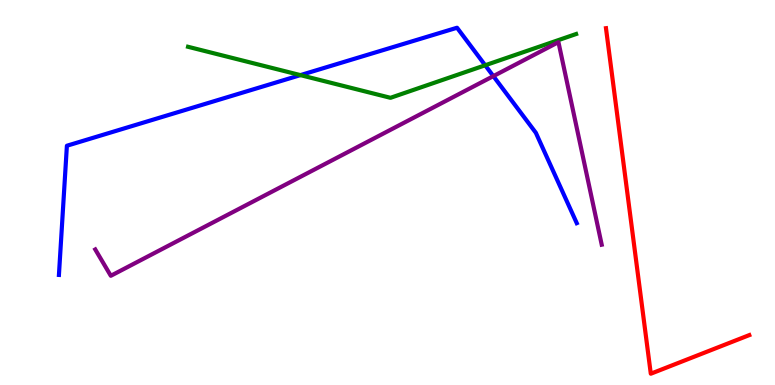[{'lines': ['blue', 'red'], 'intersections': []}, {'lines': ['green', 'red'], 'intersections': []}, {'lines': ['purple', 'red'], 'intersections': []}, {'lines': ['blue', 'green'], 'intersections': [{'x': 3.88, 'y': 8.05}, {'x': 6.26, 'y': 8.3}]}, {'lines': ['blue', 'purple'], 'intersections': [{'x': 6.37, 'y': 8.02}]}, {'lines': ['green', 'purple'], 'intersections': []}]